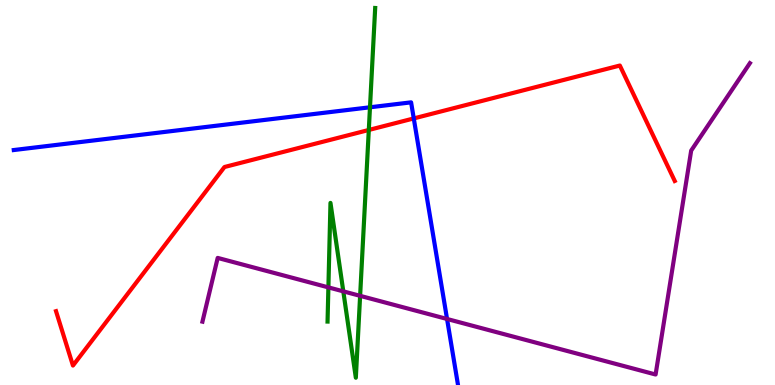[{'lines': ['blue', 'red'], 'intersections': [{'x': 5.34, 'y': 6.92}]}, {'lines': ['green', 'red'], 'intersections': [{'x': 4.76, 'y': 6.62}]}, {'lines': ['purple', 'red'], 'intersections': []}, {'lines': ['blue', 'green'], 'intersections': [{'x': 4.77, 'y': 7.21}]}, {'lines': ['blue', 'purple'], 'intersections': [{'x': 5.77, 'y': 1.71}]}, {'lines': ['green', 'purple'], 'intersections': [{'x': 4.24, 'y': 2.54}, {'x': 4.43, 'y': 2.43}, {'x': 4.65, 'y': 2.32}]}]